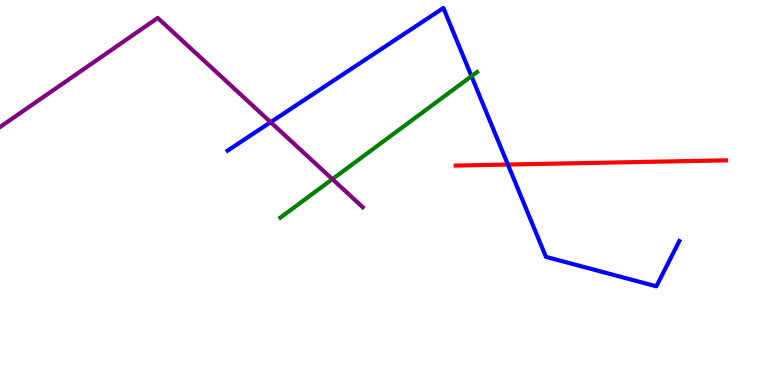[{'lines': ['blue', 'red'], 'intersections': [{'x': 6.55, 'y': 5.73}]}, {'lines': ['green', 'red'], 'intersections': []}, {'lines': ['purple', 'red'], 'intersections': []}, {'lines': ['blue', 'green'], 'intersections': [{'x': 6.08, 'y': 8.02}]}, {'lines': ['blue', 'purple'], 'intersections': [{'x': 3.49, 'y': 6.83}]}, {'lines': ['green', 'purple'], 'intersections': [{'x': 4.29, 'y': 5.35}]}]